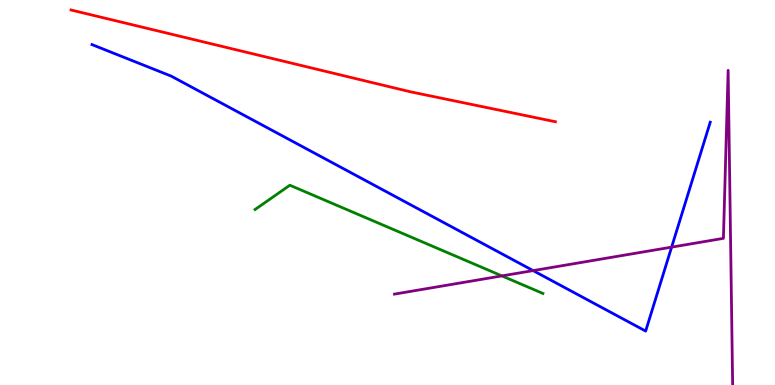[{'lines': ['blue', 'red'], 'intersections': []}, {'lines': ['green', 'red'], 'intersections': []}, {'lines': ['purple', 'red'], 'intersections': []}, {'lines': ['blue', 'green'], 'intersections': []}, {'lines': ['blue', 'purple'], 'intersections': [{'x': 6.88, 'y': 2.97}, {'x': 8.67, 'y': 3.58}]}, {'lines': ['green', 'purple'], 'intersections': [{'x': 6.48, 'y': 2.83}]}]